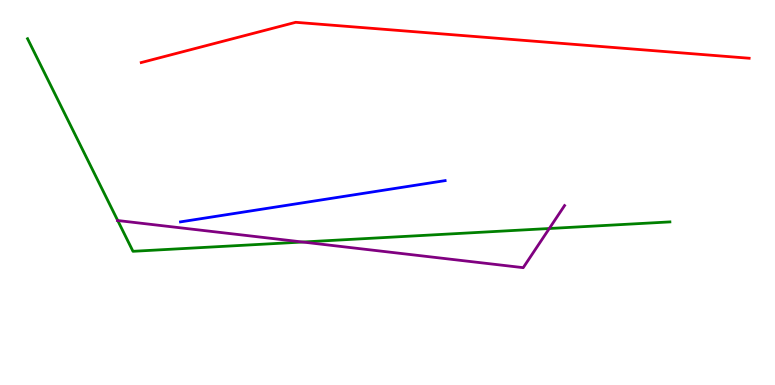[{'lines': ['blue', 'red'], 'intersections': []}, {'lines': ['green', 'red'], 'intersections': []}, {'lines': ['purple', 'red'], 'intersections': []}, {'lines': ['blue', 'green'], 'intersections': []}, {'lines': ['blue', 'purple'], 'intersections': []}, {'lines': ['green', 'purple'], 'intersections': [{'x': 1.52, 'y': 4.27}, {'x': 3.9, 'y': 3.71}, {'x': 7.09, 'y': 4.06}]}]